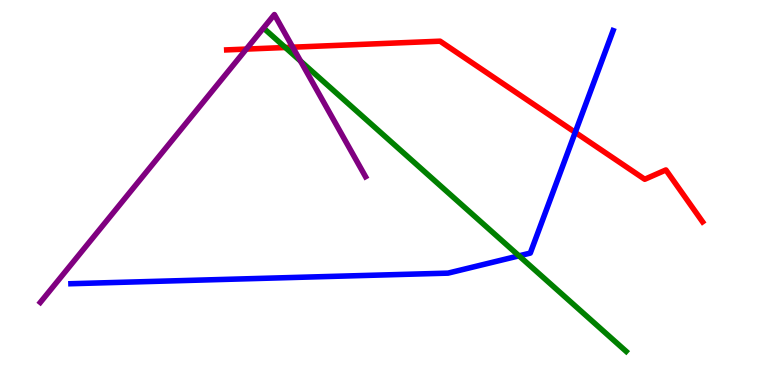[{'lines': ['blue', 'red'], 'intersections': [{'x': 7.42, 'y': 6.56}]}, {'lines': ['green', 'red'], 'intersections': [{'x': 3.68, 'y': 8.77}]}, {'lines': ['purple', 'red'], 'intersections': [{'x': 3.18, 'y': 8.73}, {'x': 3.78, 'y': 8.77}]}, {'lines': ['blue', 'green'], 'intersections': [{'x': 6.7, 'y': 3.35}]}, {'lines': ['blue', 'purple'], 'intersections': []}, {'lines': ['green', 'purple'], 'intersections': [{'x': 3.88, 'y': 8.41}]}]